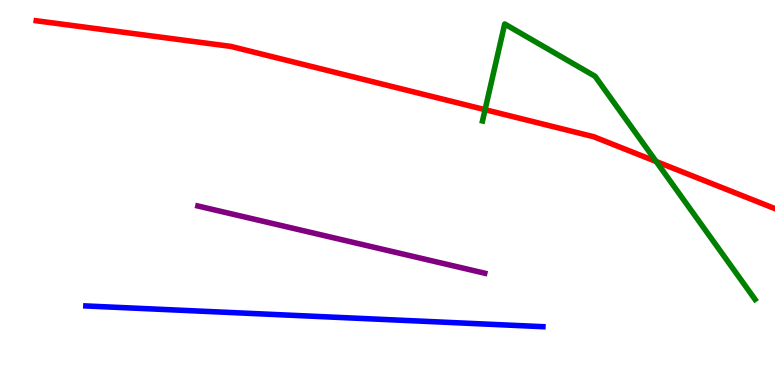[{'lines': ['blue', 'red'], 'intersections': []}, {'lines': ['green', 'red'], 'intersections': [{'x': 6.26, 'y': 7.15}, {'x': 8.47, 'y': 5.8}]}, {'lines': ['purple', 'red'], 'intersections': []}, {'lines': ['blue', 'green'], 'intersections': []}, {'lines': ['blue', 'purple'], 'intersections': []}, {'lines': ['green', 'purple'], 'intersections': []}]